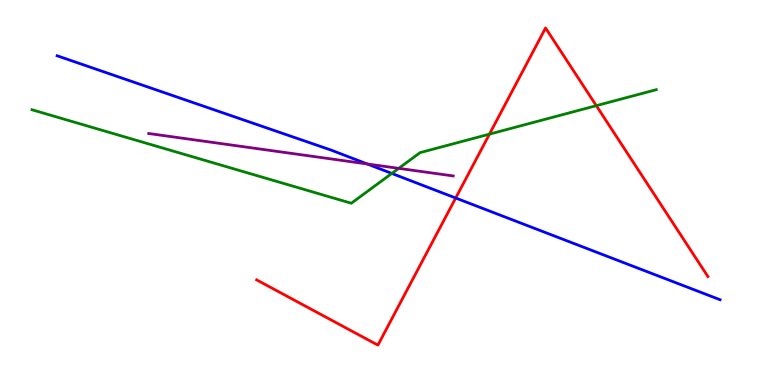[{'lines': ['blue', 'red'], 'intersections': [{'x': 5.88, 'y': 4.86}]}, {'lines': ['green', 'red'], 'intersections': [{'x': 6.32, 'y': 6.52}, {'x': 7.69, 'y': 7.26}]}, {'lines': ['purple', 'red'], 'intersections': []}, {'lines': ['blue', 'green'], 'intersections': [{'x': 5.06, 'y': 5.5}]}, {'lines': ['blue', 'purple'], 'intersections': [{'x': 4.74, 'y': 5.74}]}, {'lines': ['green', 'purple'], 'intersections': [{'x': 5.14, 'y': 5.63}]}]